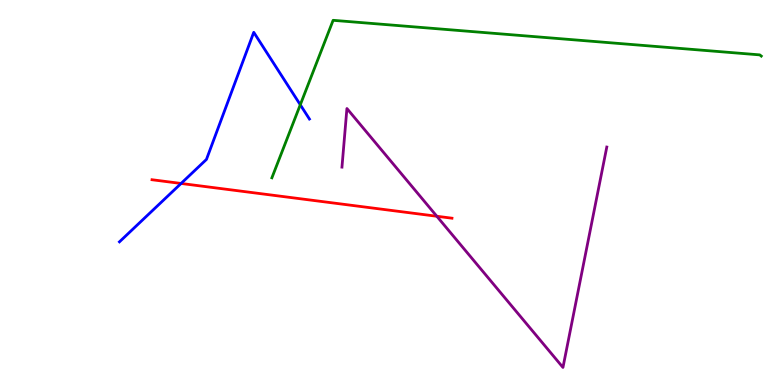[{'lines': ['blue', 'red'], 'intersections': [{'x': 2.34, 'y': 5.23}]}, {'lines': ['green', 'red'], 'intersections': []}, {'lines': ['purple', 'red'], 'intersections': [{'x': 5.64, 'y': 4.38}]}, {'lines': ['blue', 'green'], 'intersections': [{'x': 3.87, 'y': 7.28}]}, {'lines': ['blue', 'purple'], 'intersections': []}, {'lines': ['green', 'purple'], 'intersections': []}]